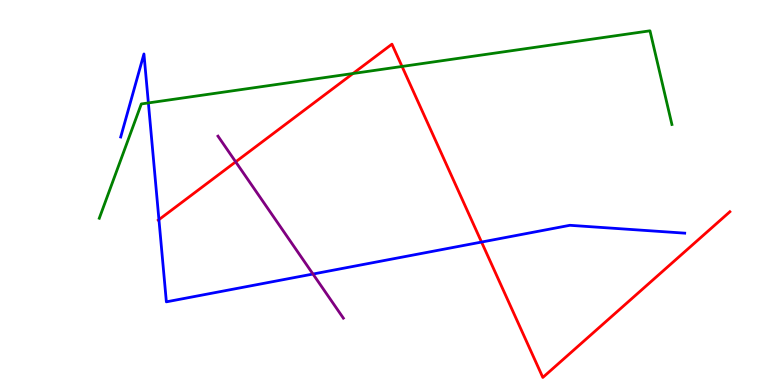[{'lines': ['blue', 'red'], 'intersections': [{'x': 2.05, 'y': 4.3}, {'x': 6.21, 'y': 3.71}]}, {'lines': ['green', 'red'], 'intersections': [{'x': 4.55, 'y': 8.09}, {'x': 5.19, 'y': 8.27}]}, {'lines': ['purple', 'red'], 'intersections': [{'x': 3.04, 'y': 5.8}]}, {'lines': ['blue', 'green'], 'intersections': [{'x': 1.91, 'y': 7.33}]}, {'lines': ['blue', 'purple'], 'intersections': [{'x': 4.04, 'y': 2.88}]}, {'lines': ['green', 'purple'], 'intersections': []}]